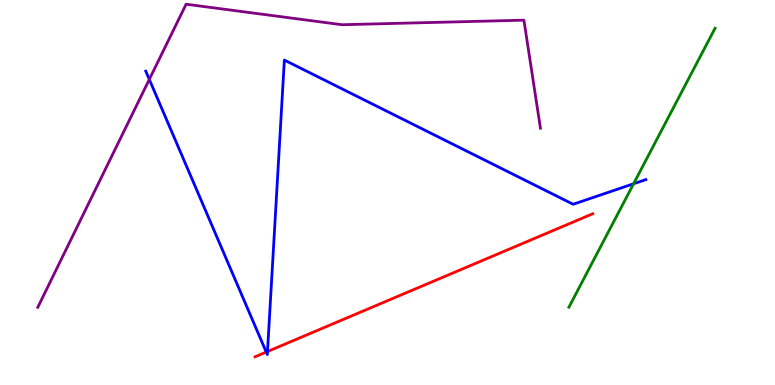[{'lines': ['blue', 'red'], 'intersections': [{'x': 3.44, 'y': 0.856}, {'x': 3.45, 'y': 0.869}]}, {'lines': ['green', 'red'], 'intersections': []}, {'lines': ['purple', 'red'], 'intersections': []}, {'lines': ['blue', 'green'], 'intersections': [{'x': 8.18, 'y': 5.23}]}, {'lines': ['blue', 'purple'], 'intersections': [{'x': 1.93, 'y': 7.94}]}, {'lines': ['green', 'purple'], 'intersections': []}]